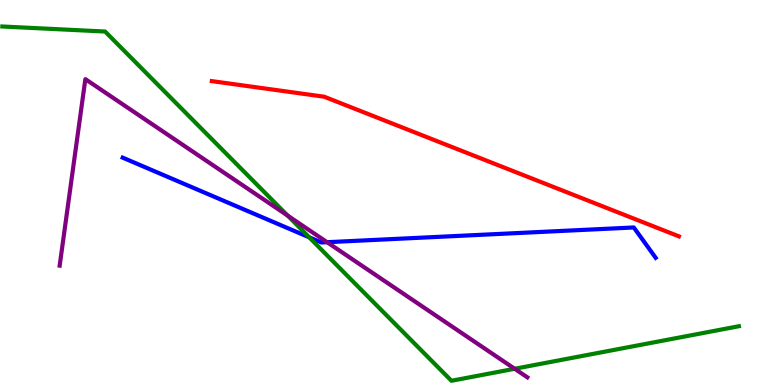[{'lines': ['blue', 'red'], 'intersections': []}, {'lines': ['green', 'red'], 'intersections': []}, {'lines': ['purple', 'red'], 'intersections': []}, {'lines': ['blue', 'green'], 'intersections': [{'x': 3.99, 'y': 3.84}]}, {'lines': ['blue', 'purple'], 'intersections': [{'x': 4.22, 'y': 3.71}]}, {'lines': ['green', 'purple'], 'intersections': [{'x': 3.71, 'y': 4.4}, {'x': 6.64, 'y': 0.421}]}]